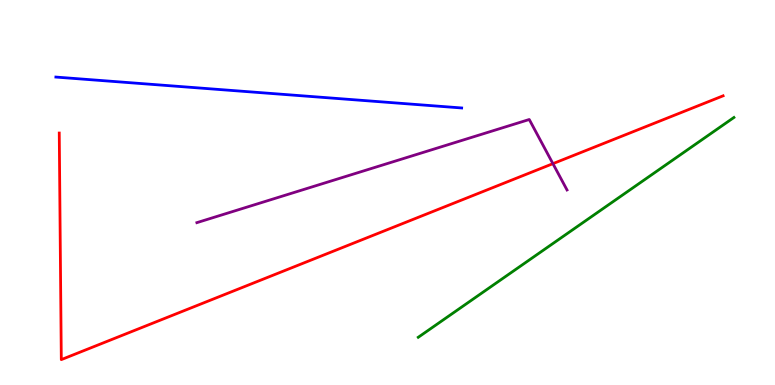[{'lines': ['blue', 'red'], 'intersections': []}, {'lines': ['green', 'red'], 'intersections': []}, {'lines': ['purple', 'red'], 'intersections': [{'x': 7.13, 'y': 5.75}]}, {'lines': ['blue', 'green'], 'intersections': []}, {'lines': ['blue', 'purple'], 'intersections': []}, {'lines': ['green', 'purple'], 'intersections': []}]